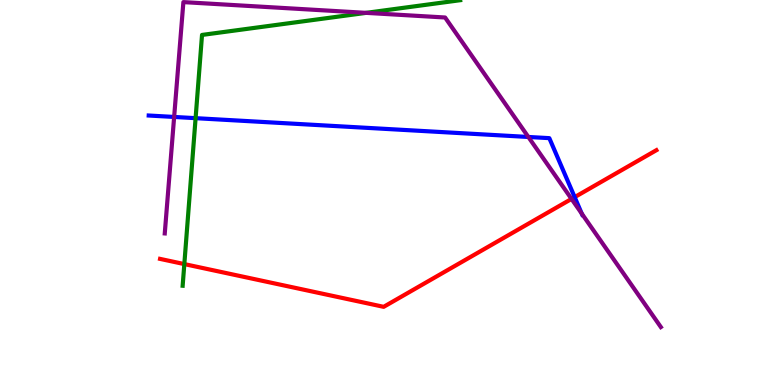[{'lines': ['blue', 'red'], 'intersections': [{'x': 7.42, 'y': 4.88}]}, {'lines': ['green', 'red'], 'intersections': [{'x': 2.38, 'y': 3.14}]}, {'lines': ['purple', 'red'], 'intersections': [{'x': 7.37, 'y': 4.83}]}, {'lines': ['blue', 'green'], 'intersections': [{'x': 2.52, 'y': 6.93}]}, {'lines': ['blue', 'purple'], 'intersections': [{'x': 2.25, 'y': 6.96}, {'x': 6.82, 'y': 6.44}, {'x': 7.51, 'y': 4.45}]}, {'lines': ['green', 'purple'], 'intersections': [{'x': 4.72, 'y': 9.67}]}]